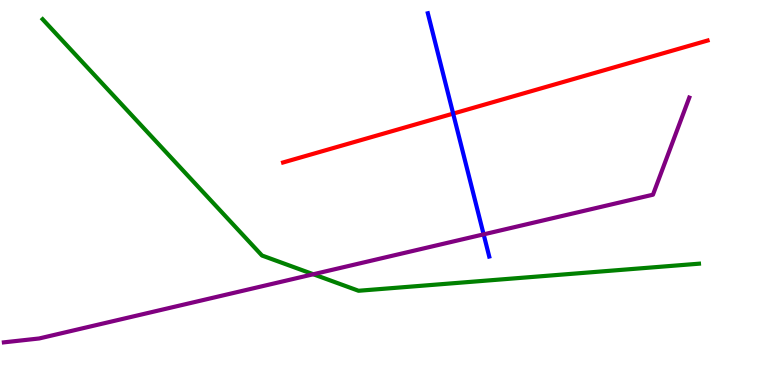[{'lines': ['blue', 'red'], 'intersections': [{'x': 5.85, 'y': 7.05}]}, {'lines': ['green', 'red'], 'intersections': []}, {'lines': ['purple', 'red'], 'intersections': []}, {'lines': ['blue', 'green'], 'intersections': []}, {'lines': ['blue', 'purple'], 'intersections': [{'x': 6.24, 'y': 3.91}]}, {'lines': ['green', 'purple'], 'intersections': [{'x': 4.04, 'y': 2.88}]}]